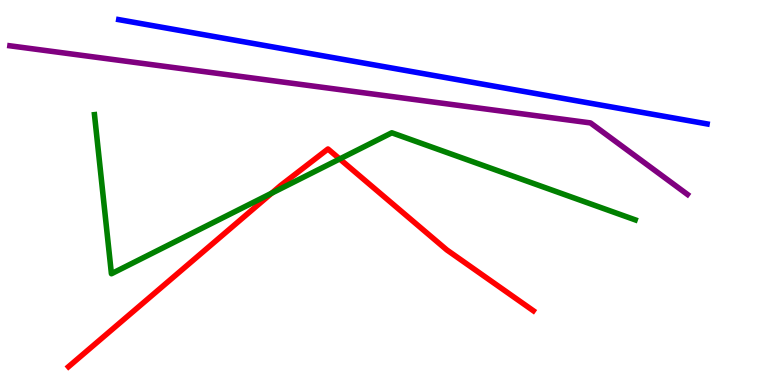[{'lines': ['blue', 'red'], 'intersections': []}, {'lines': ['green', 'red'], 'intersections': [{'x': 3.51, 'y': 4.98}, {'x': 4.38, 'y': 5.87}]}, {'lines': ['purple', 'red'], 'intersections': []}, {'lines': ['blue', 'green'], 'intersections': []}, {'lines': ['blue', 'purple'], 'intersections': []}, {'lines': ['green', 'purple'], 'intersections': []}]